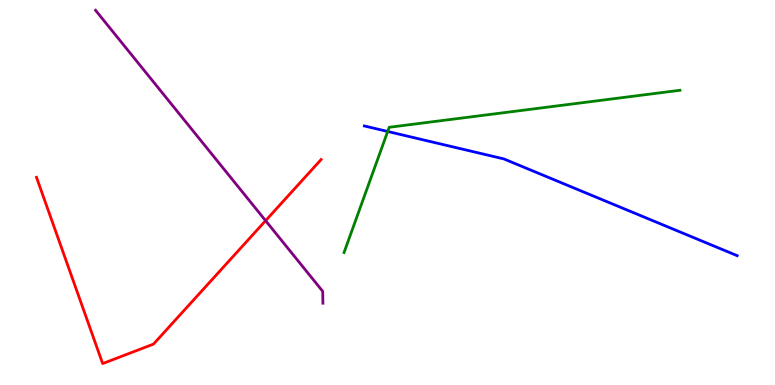[{'lines': ['blue', 'red'], 'intersections': []}, {'lines': ['green', 'red'], 'intersections': []}, {'lines': ['purple', 'red'], 'intersections': [{'x': 3.43, 'y': 4.27}]}, {'lines': ['blue', 'green'], 'intersections': [{'x': 5.0, 'y': 6.59}]}, {'lines': ['blue', 'purple'], 'intersections': []}, {'lines': ['green', 'purple'], 'intersections': []}]